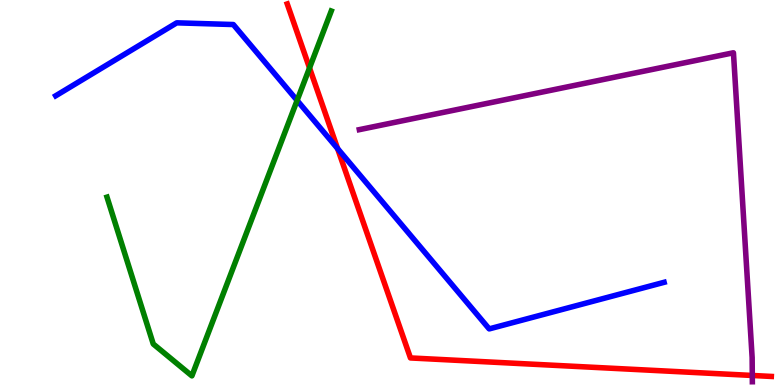[{'lines': ['blue', 'red'], 'intersections': [{'x': 4.36, 'y': 6.14}]}, {'lines': ['green', 'red'], 'intersections': [{'x': 3.99, 'y': 8.24}]}, {'lines': ['purple', 'red'], 'intersections': [{'x': 9.71, 'y': 0.248}]}, {'lines': ['blue', 'green'], 'intersections': [{'x': 3.83, 'y': 7.39}]}, {'lines': ['blue', 'purple'], 'intersections': []}, {'lines': ['green', 'purple'], 'intersections': []}]